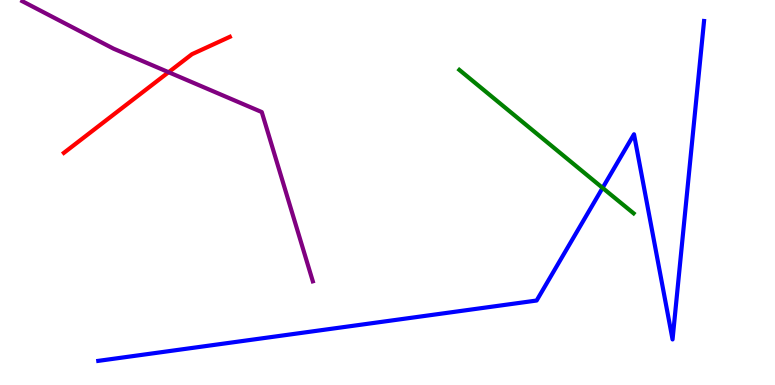[{'lines': ['blue', 'red'], 'intersections': []}, {'lines': ['green', 'red'], 'intersections': []}, {'lines': ['purple', 'red'], 'intersections': [{'x': 2.18, 'y': 8.12}]}, {'lines': ['blue', 'green'], 'intersections': [{'x': 7.78, 'y': 5.12}]}, {'lines': ['blue', 'purple'], 'intersections': []}, {'lines': ['green', 'purple'], 'intersections': []}]